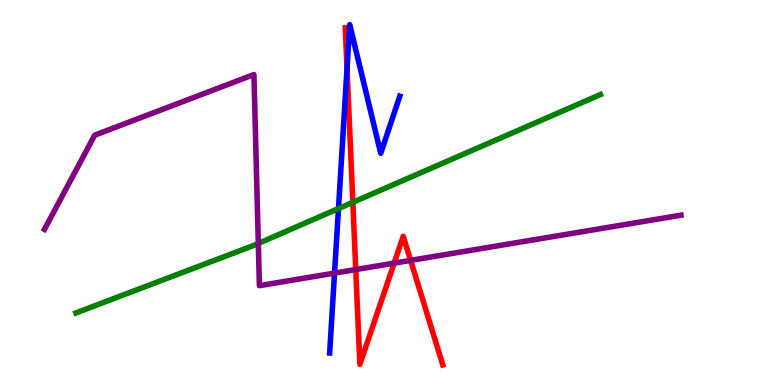[{'lines': ['blue', 'red'], 'intersections': [{'x': 4.48, 'y': 8.22}]}, {'lines': ['green', 'red'], 'intersections': [{'x': 4.55, 'y': 4.75}]}, {'lines': ['purple', 'red'], 'intersections': [{'x': 4.59, 'y': 3.0}, {'x': 5.09, 'y': 3.17}, {'x': 5.3, 'y': 3.24}]}, {'lines': ['blue', 'green'], 'intersections': [{'x': 4.37, 'y': 4.58}]}, {'lines': ['blue', 'purple'], 'intersections': [{'x': 4.32, 'y': 2.91}]}, {'lines': ['green', 'purple'], 'intersections': [{'x': 3.33, 'y': 3.68}]}]